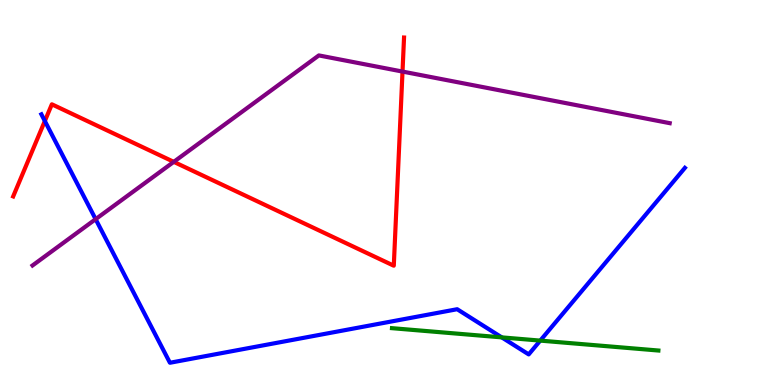[{'lines': ['blue', 'red'], 'intersections': [{'x': 0.579, 'y': 6.86}]}, {'lines': ['green', 'red'], 'intersections': []}, {'lines': ['purple', 'red'], 'intersections': [{'x': 2.24, 'y': 5.8}, {'x': 5.19, 'y': 8.14}]}, {'lines': ['blue', 'green'], 'intersections': [{'x': 6.47, 'y': 1.24}, {'x': 6.97, 'y': 1.15}]}, {'lines': ['blue', 'purple'], 'intersections': [{'x': 1.23, 'y': 4.31}]}, {'lines': ['green', 'purple'], 'intersections': []}]